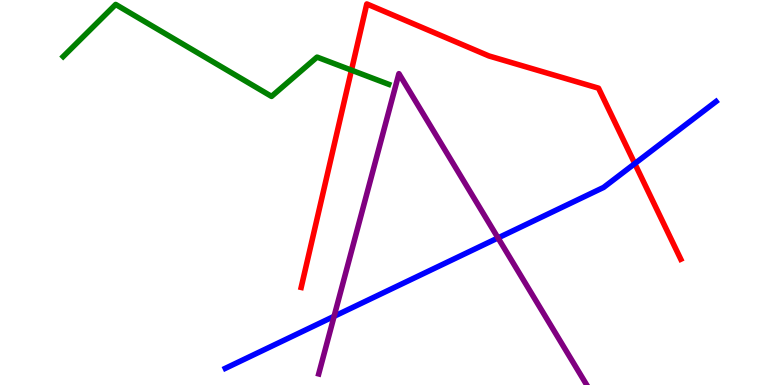[{'lines': ['blue', 'red'], 'intersections': [{'x': 8.19, 'y': 5.75}]}, {'lines': ['green', 'red'], 'intersections': [{'x': 4.54, 'y': 8.18}]}, {'lines': ['purple', 'red'], 'intersections': []}, {'lines': ['blue', 'green'], 'intersections': []}, {'lines': ['blue', 'purple'], 'intersections': [{'x': 4.31, 'y': 1.78}, {'x': 6.43, 'y': 3.82}]}, {'lines': ['green', 'purple'], 'intersections': []}]